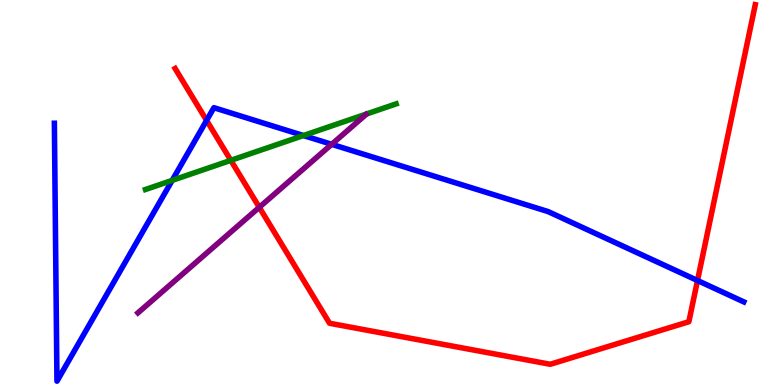[{'lines': ['blue', 'red'], 'intersections': [{'x': 2.67, 'y': 6.87}, {'x': 9.0, 'y': 2.71}]}, {'lines': ['green', 'red'], 'intersections': [{'x': 2.98, 'y': 5.84}]}, {'lines': ['purple', 'red'], 'intersections': [{'x': 3.35, 'y': 4.62}]}, {'lines': ['blue', 'green'], 'intersections': [{'x': 2.22, 'y': 5.31}, {'x': 3.92, 'y': 6.48}]}, {'lines': ['blue', 'purple'], 'intersections': [{'x': 4.28, 'y': 6.25}]}, {'lines': ['green', 'purple'], 'intersections': []}]